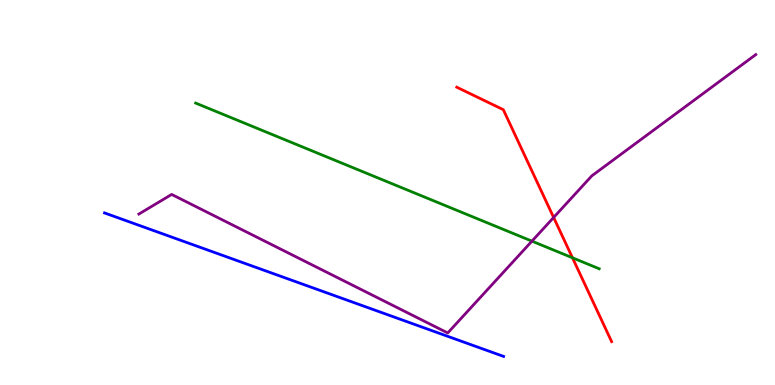[{'lines': ['blue', 'red'], 'intersections': []}, {'lines': ['green', 'red'], 'intersections': [{'x': 7.39, 'y': 3.3}]}, {'lines': ['purple', 'red'], 'intersections': [{'x': 7.14, 'y': 4.35}]}, {'lines': ['blue', 'green'], 'intersections': []}, {'lines': ['blue', 'purple'], 'intersections': []}, {'lines': ['green', 'purple'], 'intersections': [{'x': 6.86, 'y': 3.74}]}]